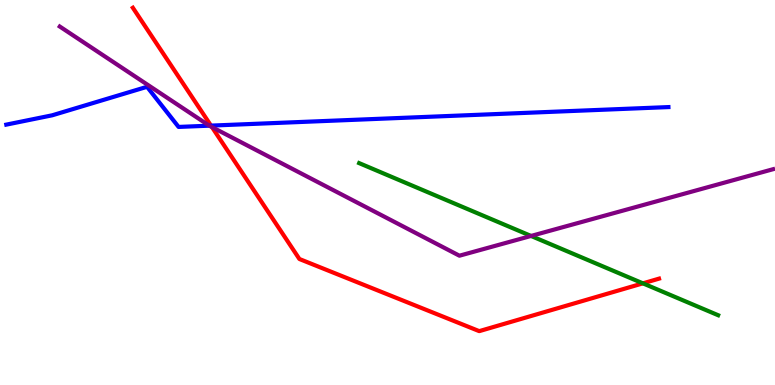[{'lines': ['blue', 'red'], 'intersections': [{'x': 2.72, 'y': 6.74}]}, {'lines': ['green', 'red'], 'intersections': [{'x': 8.3, 'y': 2.64}]}, {'lines': ['purple', 'red'], 'intersections': [{'x': 2.73, 'y': 6.7}]}, {'lines': ['blue', 'green'], 'intersections': []}, {'lines': ['blue', 'purple'], 'intersections': [{'x': 2.7, 'y': 6.74}]}, {'lines': ['green', 'purple'], 'intersections': [{'x': 6.85, 'y': 3.87}]}]